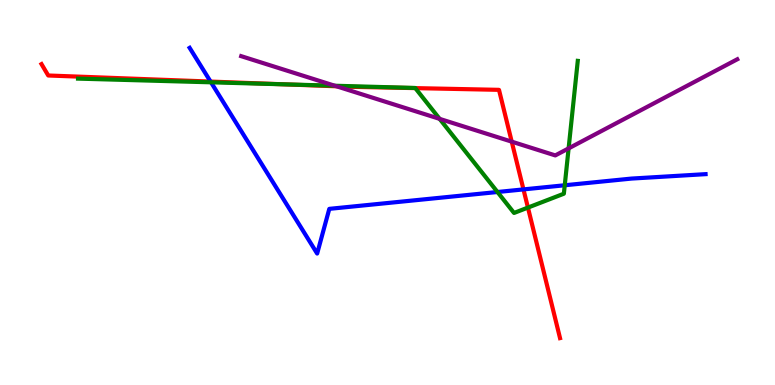[{'lines': ['blue', 'red'], 'intersections': [{'x': 2.72, 'y': 7.88}, {'x': 6.75, 'y': 5.08}]}, {'lines': ['green', 'red'], 'intersections': [{'x': 3.68, 'y': 7.81}, {'x': 5.36, 'y': 7.71}, {'x': 6.81, 'y': 4.61}]}, {'lines': ['purple', 'red'], 'intersections': [{'x': 4.34, 'y': 7.76}, {'x': 6.6, 'y': 6.32}]}, {'lines': ['blue', 'green'], 'intersections': [{'x': 2.72, 'y': 7.86}, {'x': 6.42, 'y': 5.01}, {'x': 7.29, 'y': 5.19}]}, {'lines': ['blue', 'purple'], 'intersections': []}, {'lines': ['green', 'purple'], 'intersections': [{'x': 4.32, 'y': 7.77}, {'x': 5.67, 'y': 6.91}, {'x': 7.34, 'y': 6.15}]}]